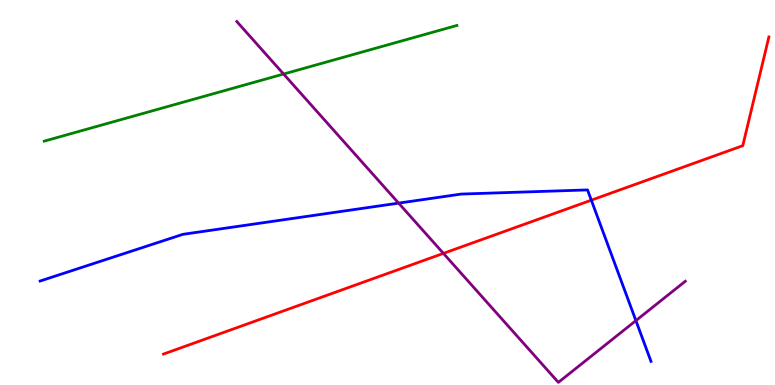[{'lines': ['blue', 'red'], 'intersections': [{'x': 7.63, 'y': 4.8}]}, {'lines': ['green', 'red'], 'intersections': []}, {'lines': ['purple', 'red'], 'intersections': [{'x': 5.72, 'y': 3.42}]}, {'lines': ['blue', 'green'], 'intersections': []}, {'lines': ['blue', 'purple'], 'intersections': [{'x': 5.14, 'y': 4.72}, {'x': 8.21, 'y': 1.67}]}, {'lines': ['green', 'purple'], 'intersections': [{'x': 3.66, 'y': 8.08}]}]